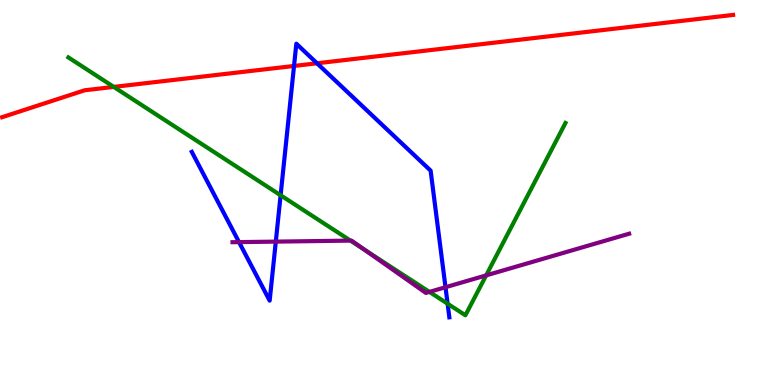[{'lines': ['blue', 'red'], 'intersections': [{'x': 3.79, 'y': 8.29}, {'x': 4.09, 'y': 8.36}]}, {'lines': ['green', 'red'], 'intersections': [{'x': 1.47, 'y': 7.74}]}, {'lines': ['purple', 'red'], 'intersections': []}, {'lines': ['blue', 'green'], 'intersections': [{'x': 3.62, 'y': 4.93}, {'x': 5.78, 'y': 2.11}]}, {'lines': ['blue', 'purple'], 'intersections': [{'x': 3.08, 'y': 3.71}, {'x': 3.56, 'y': 3.72}, {'x': 5.75, 'y': 2.54}]}, {'lines': ['green', 'purple'], 'intersections': [{'x': 4.52, 'y': 3.75}, {'x': 4.71, 'y': 3.51}, {'x': 5.54, 'y': 2.42}, {'x': 6.27, 'y': 2.85}]}]